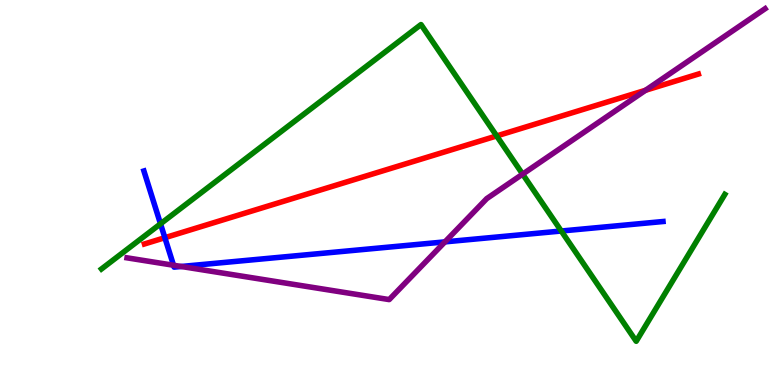[{'lines': ['blue', 'red'], 'intersections': [{'x': 2.13, 'y': 3.83}]}, {'lines': ['green', 'red'], 'intersections': [{'x': 6.41, 'y': 6.47}]}, {'lines': ['purple', 'red'], 'intersections': [{'x': 8.33, 'y': 7.66}]}, {'lines': ['blue', 'green'], 'intersections': [{'x': 2.07, 'y': 4.19}, {'x': 7.24, 'y': 4.0}]}, {'lines': ['blue', 'purple'], 'intersections': [{'x': 2.24, 'y': 3.11}, {'x': 2.34, 'y': 3.08}, {'x': 5.74, 'y': 3.72}]}, {'lines': ['green', 'purple'], 'intersections': [{'x': 6.74, 'y': 5.48}]}]